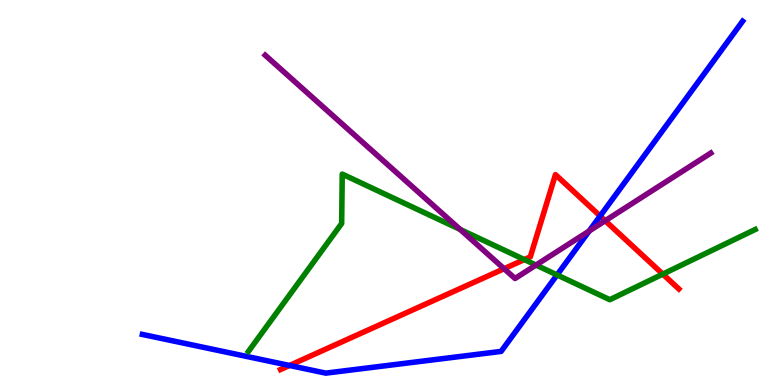[{'lines': ['blue', 'red'], 'intersections': [{'x': 3.74, 'y': 0.507}, {'x': 7.74, 'y': 4.39}]}, {'lines': ['green', 'red'], 'intersections': [{'x': 6.77, 'y': 3.26}, {'x': 8.55, 'y': 2.88}]}, {'lines': ['purple', 'red'], 'intersections': [{'x': 6.5, 'y': 3.02}, {'x': 7.81, 'y': 4.27}]}, {'lines': ['blue', 'green'], 'intersections': [{'x': 7.19, 'y': 2.86}]}, {'lines': ['blue', 'purple'], 'intersections': [{'x': 7.6, 'y': 4.0}]}, {'lines': ['green', 'purple'], 'intersections': [{'x': 5.94, 'y': 4.04}, {'x': 6.92, 'y': 3.12}]}]